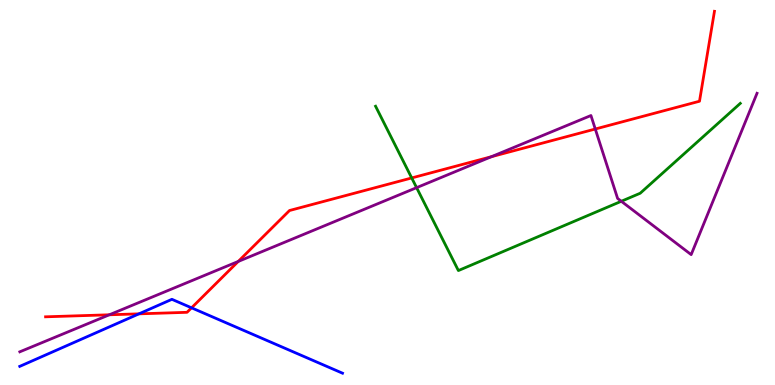[{'lines': ['blue', 'red'], 'intersections': [{'x': 1.79, 'y': 1.85}, {'x': 2.47, 'y': 2.0}]}, {'lines': ['green', 'red'], 'intersections': [{'x': 5.31, 'y': 5.38}]}, {'lines': ['purple', 'red'], 'intersections': [{'x': 1.41, 'y': 1.82}, {'x': 3.07, 'y': 3.21}, {'x': 6.34, 'y': 5.93}, {'x': 7.68, 'y': 6.65}]}, {'lines': ['blue', 'green'], 'intersections': []}, {'lines': ['blue', 'purple'], 'intersections': []}, {'lines': ['green', 'purple'], 'intersections': [{'x': 5.38, 'y': 5.13}, {'x': 8.02, 'y': 4.77}]}]